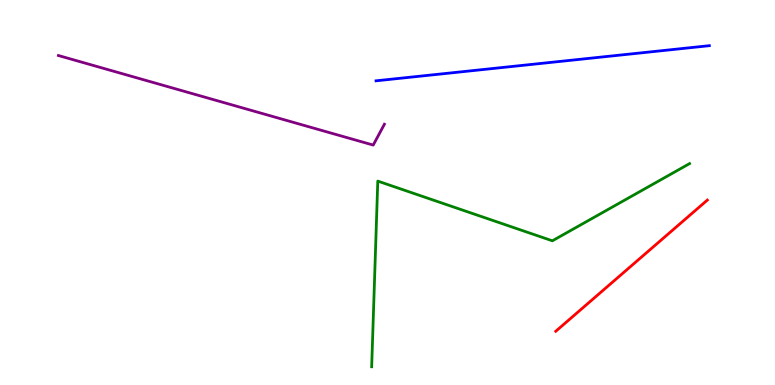[{'lines': ['blue', 'red'], 'intersections': []}, {'lines': ['green', 'red'], 'intersections': []}, {'lines': ['purple', 'red'], 'intersections': []}, {'lines': ['blue', 'green'], 'intersections': []}, {'lines': ['blue', 'purple'], 'intersections': []}, {'lines': ['green', 'purple'], 'intersections': []}]